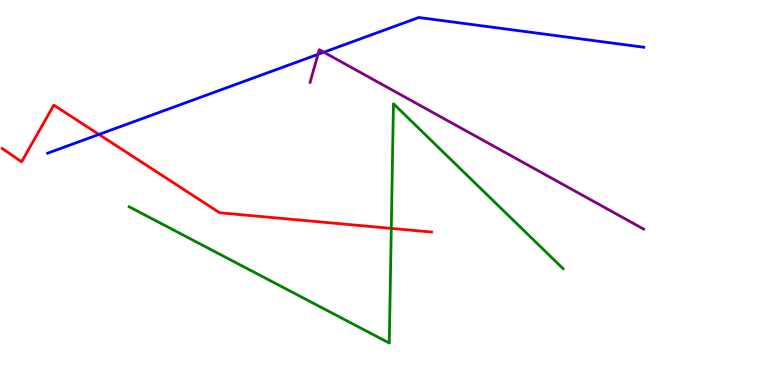[{'lines': ['blue', 'red'], 'intersections': [{'x': 1.28, 'y': 6.51}]}, {'lines': ['green', 'red'], 'intersections': [{'x': 5.05, 'y': 4.07}]}, {'lines': ['purple', 'red'], 'intersections': []}, {'lines': ['blue', 'green'], 'intersections': []}, {'lines': ['blue', 'purple'], 'intersections': [{'x': 4.1, 'y': 8.59}, {'x': 4.18, 'y': 8.64}]}, {'lines': ['green', 'purple'], 'intersections': []}]